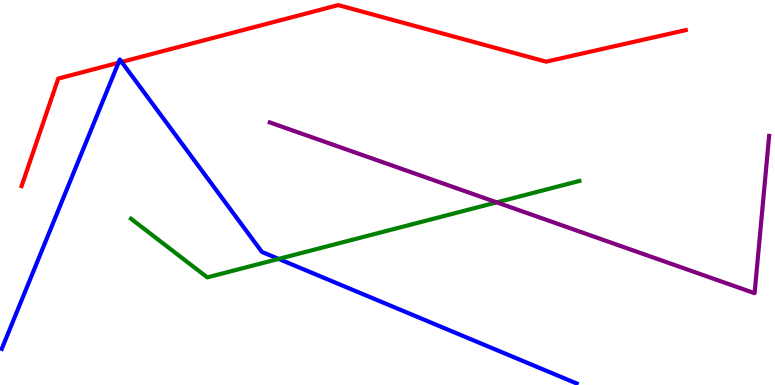[{'lines': ['blue', 'red'], 'intersections': [{'x': 1.53, 'y': 8.37}, {'x': 1.57, 'y': 8.39}]}, {'lines': ['green', 'red'], 'intersections': []}, {'lines': ['purple', 'red'], 'intersections': []}, {'lines': ['blue', 'green'], 'intersections': [{'x': 3.6, 'y': 3.28}]}, {'lines': ['blue', 'purple'], 'intersections': []}, {'lines': ['green', 'purple'], 'intersections': [{'x': 6.41, 'y': 4.74}]}]